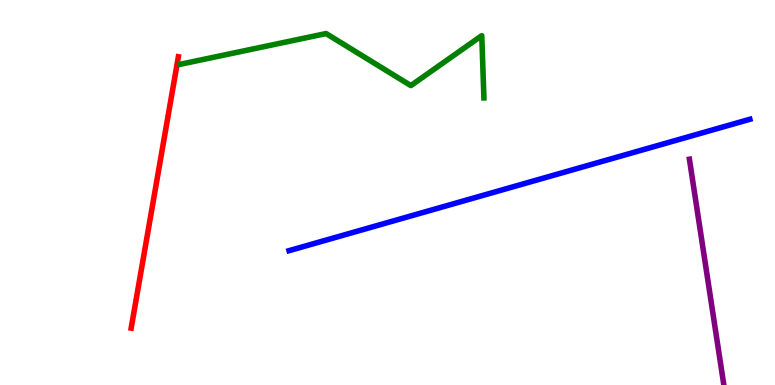[{'lines': ['blue', 'red'], 'intersections': []}, {'lines': ['green', 'red'], 'intersections': []}, {'lines': ['purple', 'red'], 'intersections': []}, {'lines': ['blue', 'green'], 'intersections': []}, {'lines': ['blue', 'purple'], 'intersections': []}, {'lines': ['green', 'purple'], 'intersections': []}]